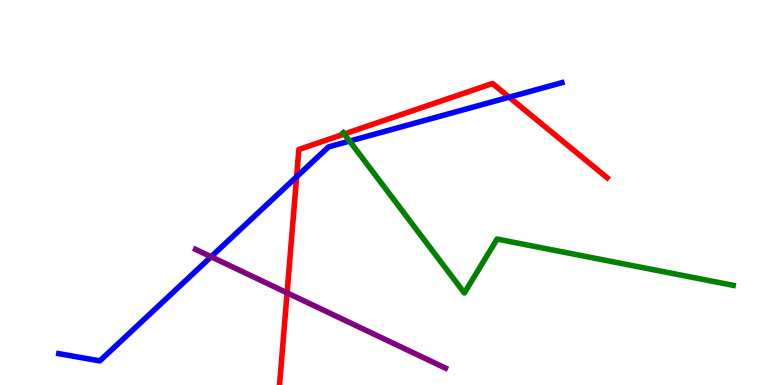[{'lines': ['blue', 'red'], 'intersections': [{'x': 3.83, 'y': 5.41}, {'x': 6.57, 'y': 7.48}]}, {'lines': ['green', 'red'], 'intersections': [{'x': 4.44, 'y': 6.52}]}, {'lines': ['purple', 'red'], 'intersections': [{'x': 3.7, 'y': 2.39}]}, {'lines': ['blue', 'green'], 'intersections': [{'x': 4.51, 'y': 6.34}]}, {'lines': ['blue', 'purple'], 'intersections': [{'x': 2.72, 'y': 3.33}]}, {'lines': ['green', 'purple'], 'intersections': []}]